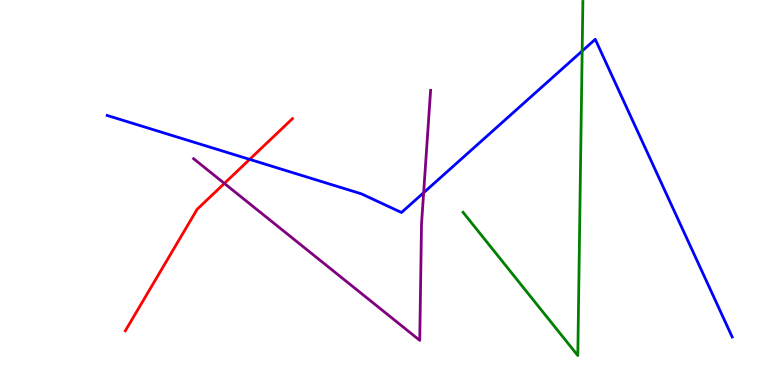[{'lines': ['blue', 'red'], 'intersections': [{'x': 3.22, 'y': 5.86}]}, {'lines': ['green', 'red'], 'intersections': []}, {'lines': ['purple', 'red'], 'intersections': [{'x': 2.89, 'y': 5.24}]}, {'lines': ['blue', 'green'], 'intersections': [{'x': 7.51, 'y': 8.68}]}, {'lines': ['blue', 'purple'], 'intersections': [{'x': 5.47, 'y': 4.99}]}, {'lines': ['green', 'purple'], 'intersections': []}]